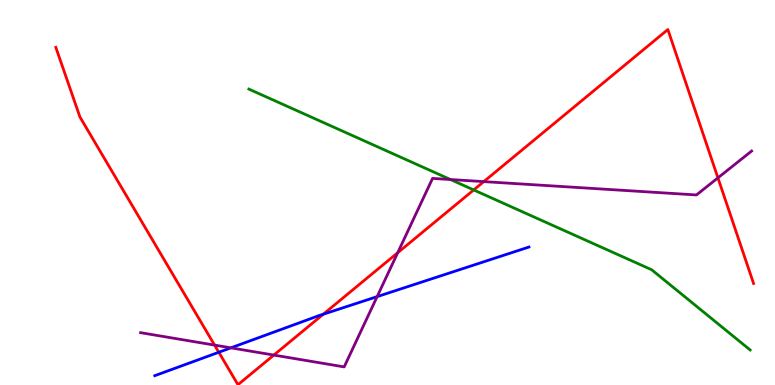[{'lines': ['blue', 'red'], 'intersections': [{'x': 2.82, 'y': 0.85}, {'x': 4.17, 'y': 1.84}]}, {'lines': ['green', 'red'], 'intersections': [{'x': 6.11, 'y': 5.07}]}, {'lines': ['purple', 'red'], 'intersections': [{'x': 2.77, 'y': 1.04}, {'x': 3.53, 'y': 0.777}, {'x': 5.13, 'y': 3.44}, {'x': 6.24, 'y': 5.28}, {'x': 9.26, 'y': 5.38}]}, {'lines': ['blue', 'green'], 'intersections': []}, {'lines': ['blue', 'purple'], 'intersections': [{'x': 2.98, 'y': 0.965}, {'x': 4.87, 'y': 2.3}]}, {'lines': ['green', 'purple'], 'intersections': [{'x': 5.81, 'y': 5.34}]}]